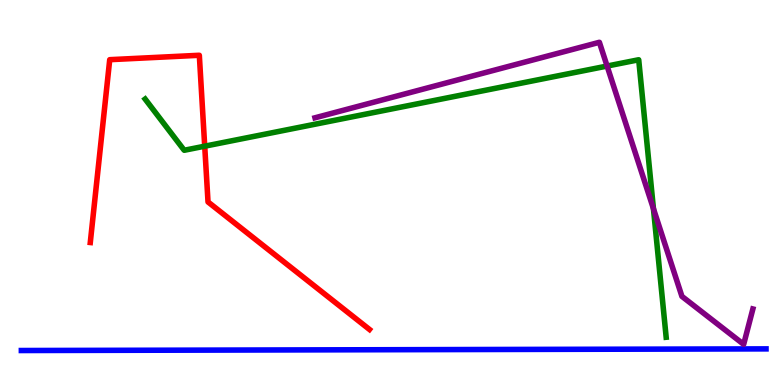[{'lines': ['blue', 'red'], 'intersections': []}, {'lines': ['green', 'red'], 'intersections': [{'x': 2.64, 'y': 6.2}]}, {'lines': ['purple', 'red'], 'intersections': []}, {'lines': ['blue', 'green'], 'intersections': []}, {'lines': ['blue', 'purple'], 'intersections': []}, {'lines': ['green', 'purple'], 'intersections': [{'x': 7.83, 'y': 8.28}, {'x': 8.43, 'y': 4.58}]}]